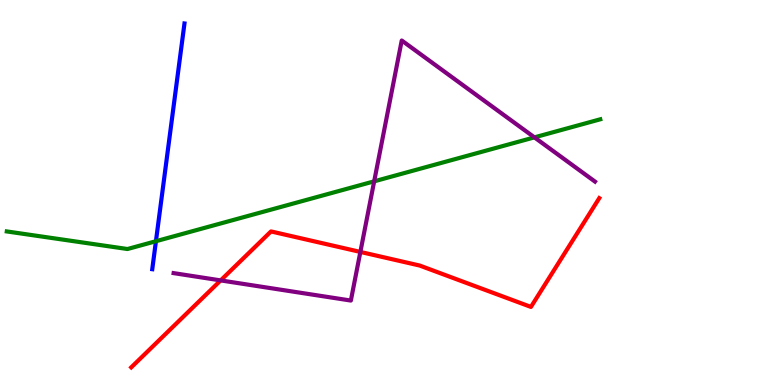[{'lines': ['blue', 'red'], 'intersections': []}, {'lines': ['green', 'red'], 'intersections': []}, {'lines': ['purple', 'red'], 'intersections': [{'x': 2.85, 'y': 2.72}, {'x': 4.65, 'y': 3.46}]}, {'lines': ['blue', 'green'], 'intersections': [{'x': 2.01, 'y': 3.73}]}, {'lines': ['blue', 'purple'], 'intersections': []}, {'lines': ['green', 'purple'], 'intersections': [{'x': 4.83, 'y': 5.29}, {'x': 6.9, 'y': 6.43}]}]